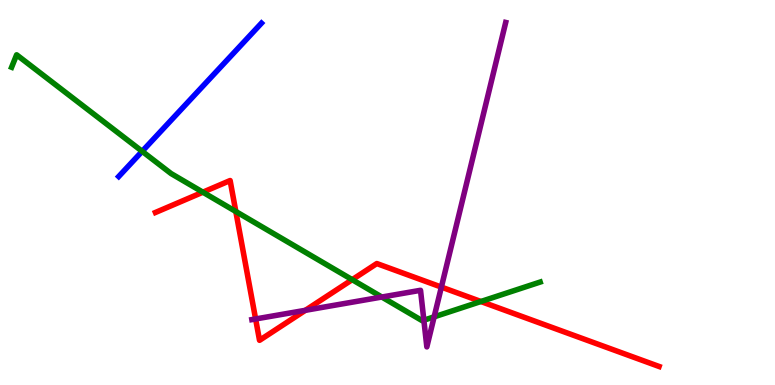[{'lines': ['blue', 'red'], 'intersections': []}, {'lines': ['green', 'red'], 'intersections': [{'x': 2.62, 'y': 5.01}, {'x': 3.04, 'y': 4.51}, {'x': 4.54, 'y': 2.74}, {'x': 6.21, 'y': 2.17}]}, {'lines': ['purple', 'red'], 'intersections': [{'x': 3.3, 'y': 1.72}, {'x': 3.94, 'y': 1.94}, {'x': 5.7, 'y': 2.54}]}, {'lines': ['blue', 'green'], 'intersections': [{'x': 1.83, 'y': 6.07}]}, {'lines': ['blue', 'purple'], 'intersections': []}, {'lines': ['green', 'purple'], 'intersections': [{'x': 4.93, 'y': 2.28}, {'x': 5.47, 'y': 1.68}, {'x': 5.6, 'y': 1.77}]}]